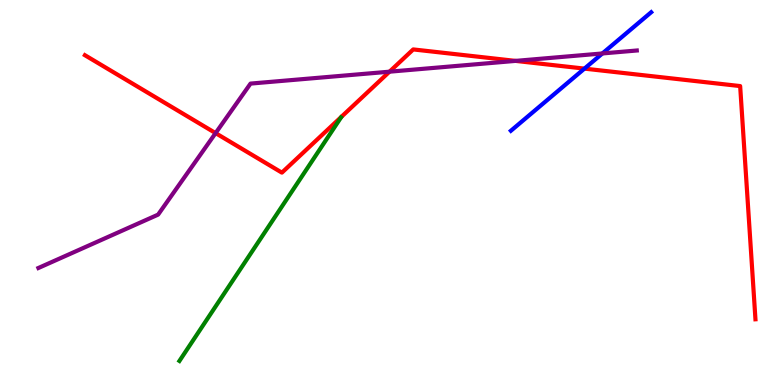[{'lines': ['blue', 'red'], 'intersections': [{'x': 7.54, 'y': 8.22}]}, {'lines': ['green', 'red'], 'intersections': []}, {'lines': ['purple', 'red'], 'intersections': [{'x': 2.78, 'y': 6.54}, {'x': 5.03, 'y': 8.14}, {'x': 6.65, 'y': 8.42}]}, {'lines': ['blue', 'green'], 'intersections': []}, {'lines': ['blue', 'purple'], 'intersections': [{'x': 7.77, 'y': 8.61}]}, {'lines': ['green', 'purple'], 'intersections': []}]